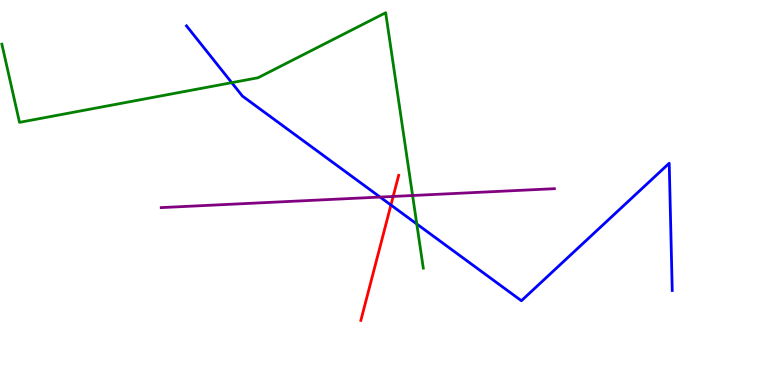[{'lines': ['blue', 'red'], 'intersections': [{'x': 5.04, 'y': 4.67}]}, {'lines': ['green', 'red'], 'intersections': []}, {'lines': ['purple', 'red'], 'intersections': [{'x': 5.07, 'y': 4.9}]}, {'lines': ['blue', 'green'], 'intersections': [{'x': 2.99, 'y': 7.85}, {'x': 5.38, 'y': 4.18}]}, {'lines': ['blue', 'purple'], 'intersections': [{'x': 4.9, 'y': 4.88}]}, {'lines': ['green', 'purple'], 'intersections': [{'x': 5.32, 'y': 4.92}]}]